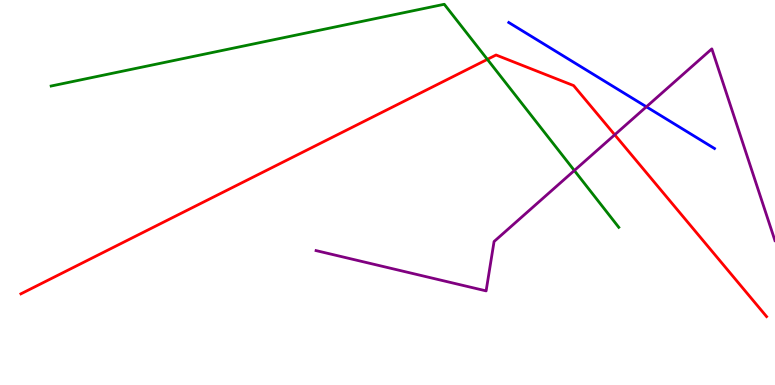[{'lines': ['blue', 'red'], 'intersections': []}, {'lines': ['green', 'red'], 'intersections': [{'x': 6.29, 'y': 8.46}]}, {'lines': ['purple', 'red'], 'intersections': [{'x': 7.93, 'y': 6.5}]}, {'lines': ['blue', 'green'], 'intersections': []}, {'lines': ['blue', 'purple'], 'intersections': [{'x': 8.34, 'y': 7.23}]}, {'lines': ['green', 'purple'], 'intersections': [{'x': 7.41, 'y': 5.57}]}]